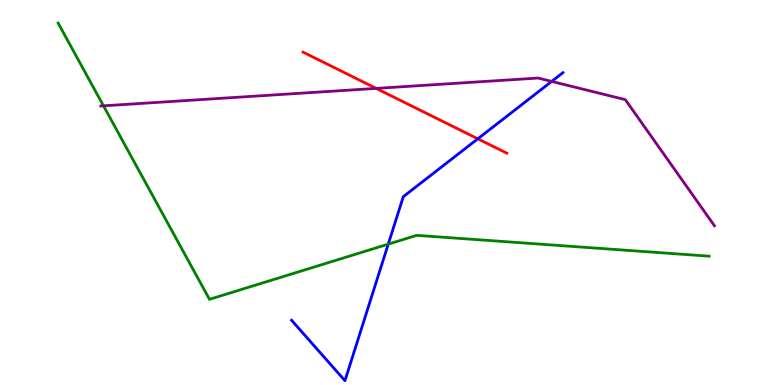[{'lines': ['blue', 'red'], 'intersections': [{'x': 6.17, 'y': 6.39}]}, {'lines': ['green', 'red'], 'intersections': []}, {'lines': ['purple', 'red'], 'intersections': [{'x': 4.85, 'y': 7.7}]}, {'lines': ['blue', 'green'], 'intersections': [{'x': 5.01, 'y': 3.66}]}, {'lines': ['blue', 'purple'], 'intersections': [{'x': 7.12, 'y': 7.89}]}, {'lines': ['green', 'purple'], 'intersections': [{'x': 1.34, 'y': 7.25}]}]